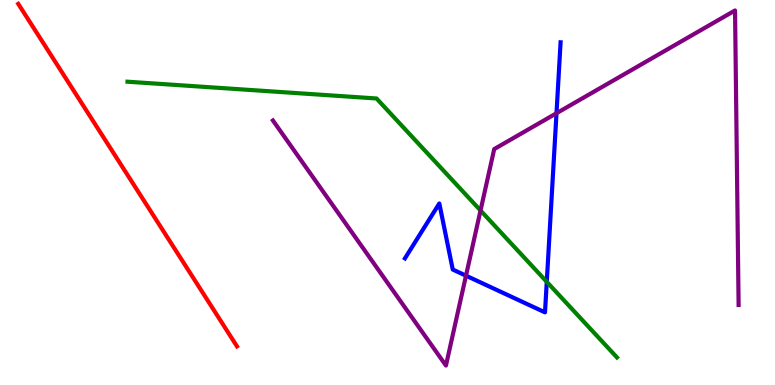[{'lines': ['blue', 'red'], 'intersections': []}, {'lines': ['green', 'red'], 'intersections': []}, {'lines': ['purple', 'red'], 'intersections': []}, {'lines': ['blue', 'green'], 'intersections': [{'x': 7.06, 'y': 2.68}]}, {'lines': ['blue', 'purple'], 'intersections': [{'x': 6.01, 'y': 2.84}, {'x': 7.18, 'y': 7.06}]}, {'lines': ['green', 'purple'], 'intersections': [{'x': 6.2, 'y': 4.53}]}]